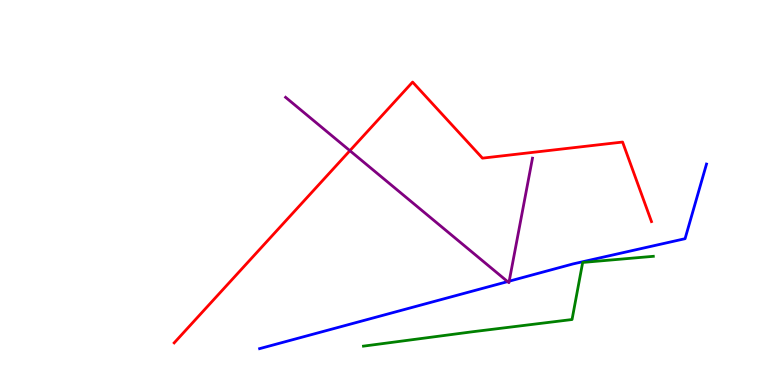[{'lines': ['blue', 'red'], 'intersections': []}, {'lines': ['green', 'red'], 'intersections': []}, {'lines': ['purple', 'red'], 'intersections': [{'x': 4.51, 'y': 6.09}]}, {'lines': ['blue', 'green'], 'intersections': []}, {'lines': ['blue', 'purple'], 'intersections': [{'x': 6.55, 'y': 2.69}, {'x': 6.57, 'y': 2.7}]}, {'lines': ['green', 'purple'], 'intersections': []}]